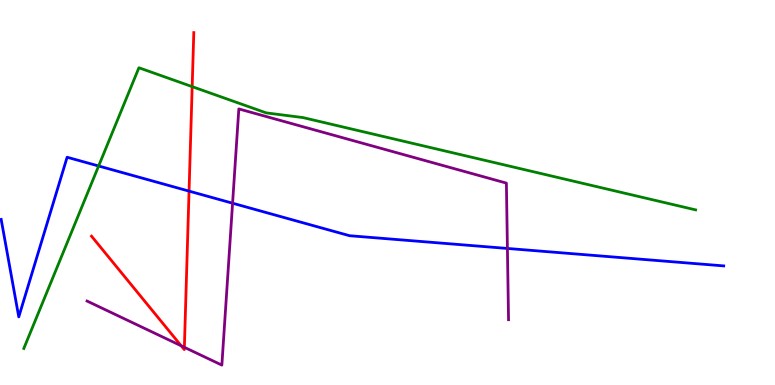[{'lines': ['blue', 'red'], 'intersections': [{'x': 2.44, 'y': 5.04}]}, {'lines': ['green', 'red'], 'intersections': [{'x': 2.48, 'y': 7.75}]}, {'lines': ['purple', 'red'], 'intersections': [{'x': 2.34, 'y': 1.02}, {'x': 2.38, 'y': 0.979}]}, {'lines': ['blue', 'green'], 'intersections': [{'x': 1.27, 'y': 5.69}]}, {'lines': ['blue', 'purple'], 'intersections': [{'x': 3.0, 'y': 4.72}, {'x': 6.55, 'y': 3.55}]}, {'lines': ['green', 'purple'], 'intersections': []}]